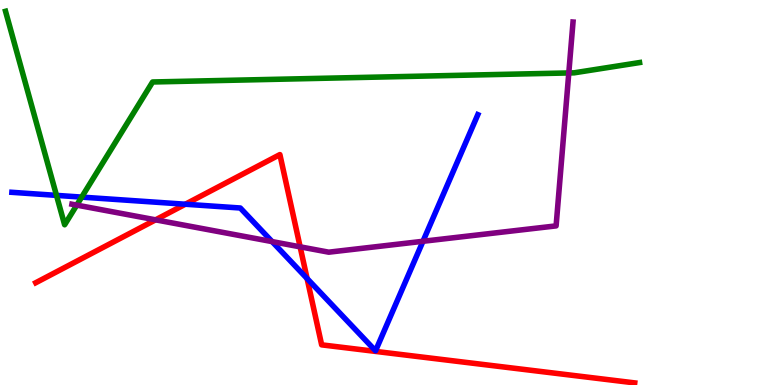[{'lines': ['blue', 'red'], 'intersections': [{'x': 2.39, 'y': 4.7}, {'x': 3.96, 'y': 2.77}]}, {'lines': ['green', 'red'], 'intersections': []}, {'lines': ['purple', 'red'], 'intersections': [{'x': 2.01, 'y': 4.29}, {'x': 3.87, 'y': 3.59}]}, {'lines': ['blue', 'green'], 'intersections': [{'x': 0.729, 'y': 4.93}, {'x': 1.05, 'y': 4.88}]}, {'lines': ['blue', 'purple'], 'intersections': [{'x': 3.51, 'y': 3.72}, {'x': 5.46, 'y': 3.73}]}, {'lines': ['green', 'purple'], 'intersections': [{'x': 0.99, 'y': 4.67}, {'x': 7.34, 'y': 8.11}]}]